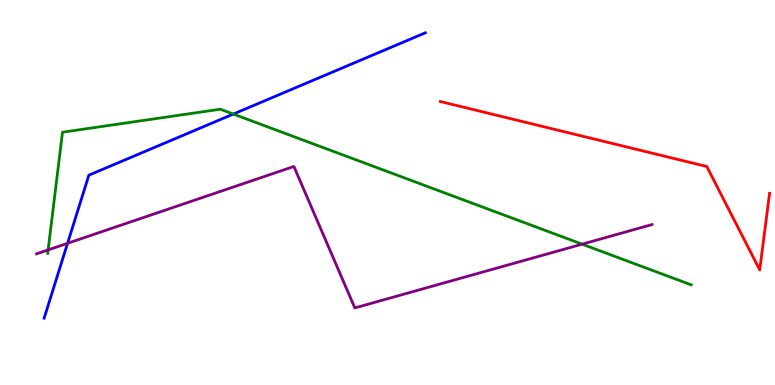[{'lines': ['blue', 'red'], 'intersections': []}, {'lines': ['green', 'red'], 'intersections': []}, {'lines': ['purple', 'red'], 'intersections': []}, {'lines': ['blue', 'green'], 'intersections': [{'x': 3.01, 'y': 7.04}]}, {'lines': ['blue', 'purple'], 'intersections': [{'x': 0.872, 'y': 3.68}]}, {'lines': ['green', 'purple'], 'intersections': [{'x': 0.621, 'y': 3.51}, {'x': 7.51, 'y': 3.66}]}]